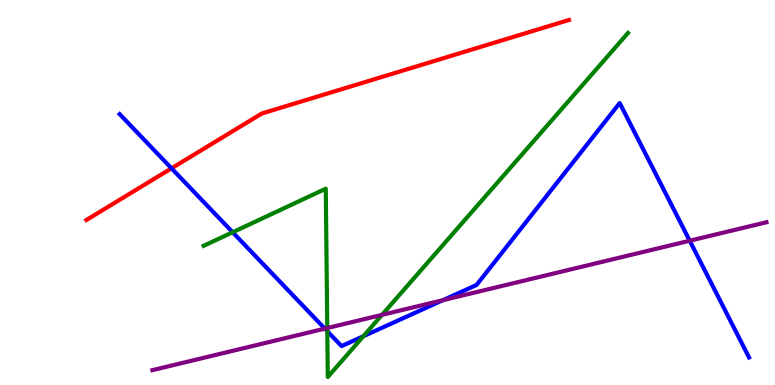[{'lines': ['blue', 'red'], 'intersections': [{'x': 2.21, 'y': 5.63}]}, {'lines': ['green', 'red'], 'intersections': []}, {'lines': ['purple', 'red'], 'intersections': []}, {'lines': ['blue', 'green'], 'intersections': [{'x': 3.0, 'y': 3.97}, {'x': 4.22, 'y': 1.4}, {'x': 4.69, 'y': 1.27}]}, {'lines': ['blue', 'purple'], 'intersections': [{'x': 4.19, 'y': 1.46}, {'x': 5.71, 'y': 2.2}, {'x': 8.9, 'y': 3.75}]}, {'lines': ['green', 'purple'], 'intersections': [{'x': 4.22, 'y': 1.48}, {'x': 4.93, 'y': 1.82}]}]